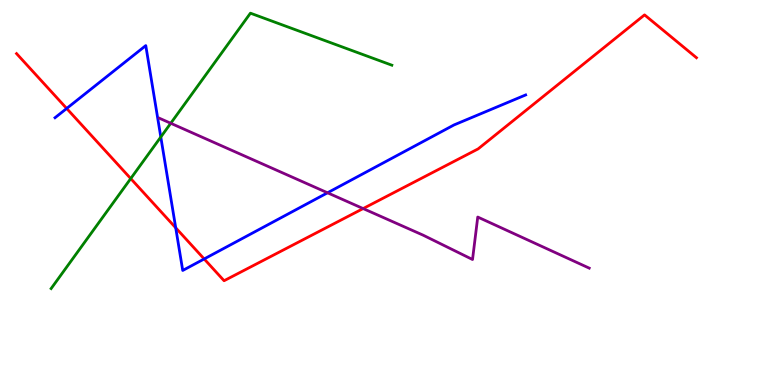[{'lines': ['blue', 'red'], 'intersections': [{'x': 0.86, 'y': 7.18}, {'x': 2.27, 'y': 4.08}, {'x': 2.63, 'y': 3.27}]}, {'lines': ['green', 'red'], 'intersections': [{'x': 1.69, 'y': 5.36}]}, {'lines': ['purple', 'red'], 'intersections': [{'x': 4.69, 'y': 4.58}]}, {'lines': ['blue', 'green'], 'intersections': [{'x': 2.07, 'y': 6.44}]}, {'lines': ['blue', 'purple'], 'intersections': [{'x': 4.23, 'y': 4.99}]}, {'lines': ['green', 'purple'], 'intersections': [{'x': 2.2, 'y': 6.8}]}]